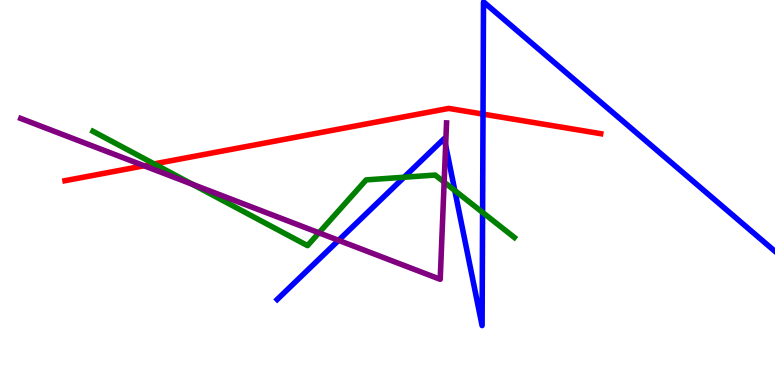[{'lines': ['blue', 'red'], 'intersections': [{'x': 6.23, 'y': 7.04}]}, {'lines': ['green', 'red'], 'intersections': [{'x': 1.99, 'y': 5.74}]}, {'lines': ['purple', 'red'], 'intersections': [{'x': 1.86, 'y': 5.69}]}, {'lines': ['blue', 'green'], 'intersections': [{'x': 5.21, 'y': 5.4}, {'x': 5.87, 'y': 5.05}, {'x': 6.23, 'y': 4.48}]}, {'lines': ['blue', 'purple'], 'intersections': [{'x': 4.37, 'y': 3.76}, {'x': 5.75, 'y': 6.23}]}, {'lines': ['green', 'purple'], 'intersections': [{'x': 2.48, 'y': 5.21}, {'x': 4.12, 'y': 3.95}, {'x': 5.73, 'y': 5.27}]}]